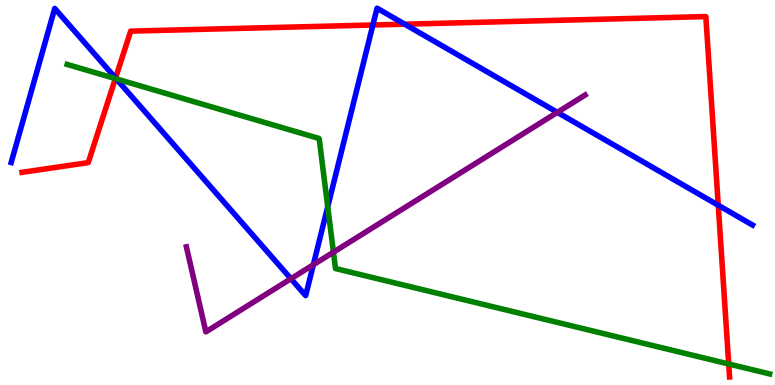[{'lines': ['blue', 'red'], 'intersections': [{'x': 1.49, 'y': 7.97}, {'x': 4.81, 'y': 9.35}, {'x': 5.22, 'y': 9.37}, {'x': 9.27, 'y': 4.67}]}, {'lines': ['green', 'red'], 'intersections': [{'x': 1.49, 'y': 7.96}, {'x': 9.4, 'y': 0.546}]}, {'lines': ['purple', 'red'], 'intersections': []}, {'lines': ['blue', 'green'], 'intersections': [{'x': 1.5, 'y': 7.95}, {'x': 4.23, 'y': 4.63}]}, {'lines': ['blue', 'purple'], 'intersections': [{'x': 3.75, 'y': 2.76}, {'x': 4.04, 'y': 3.12}, {'x': 7.19, 'y': 7.08}]}, {'lines': ['green', 'purple'], 'intersections': [{'x': 4.3, 'y': 3.45}]}]